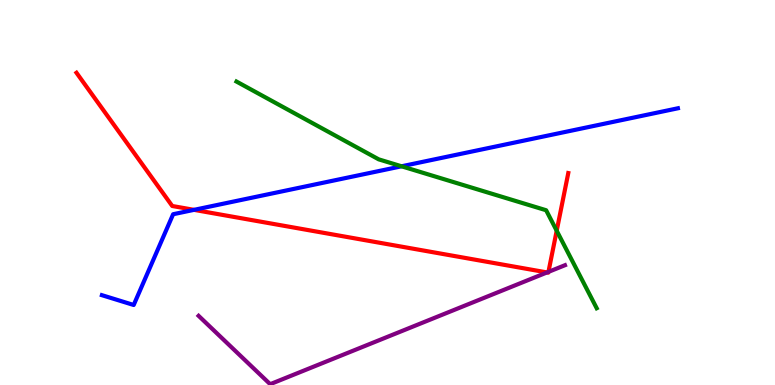[{'lines': ['blue', 'red'], 'intersections': [{'x': 2.5, 'y': 4.55}]}, {'lines': ['green', 'red'], 'intersections': [{'x': 7.18, 'y': 4.01}]}, {'lines': ['purple', 'red'], 'intersections': [{'x': 7.06, 'y': 2.92}, {'x': 7.08, 'y': 2.94}]}, {'lines': ['blue', 'green'], 'intersections': [{'x': 5.18, 'y': 5.68}]}, {'lines': ['blue', 'purple'], 'intersections': []}, {'lines': ['green', 'purple'], 'intersections': []}]